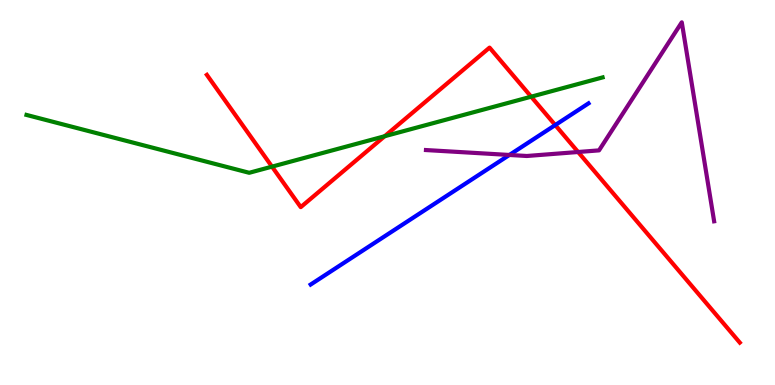[{'lines': ['blue', 'red'], 'intersections': [{'x': 7.16, 'y': 6.75}]}, {'lines': ['green', 'red'], 'intersections': [{'x': 3.51, 'y': 5.67}, {'x': 4.96, 'y': 6.46}, {'x': 6.85, 'y': 7.49}]}, {'lines': ['purple', 'red'], 'intersections': [{'x': 7.46, 'y': 6.05}]}, {'lines': ['blue', 'green'], 'intersections': []}, {'lines': ['blue', 'purple'], 'intersections': [{'x': 6.57, 'y': 5.97}]}, {'lines': ['green', 'purple'], 'intersections': []}]